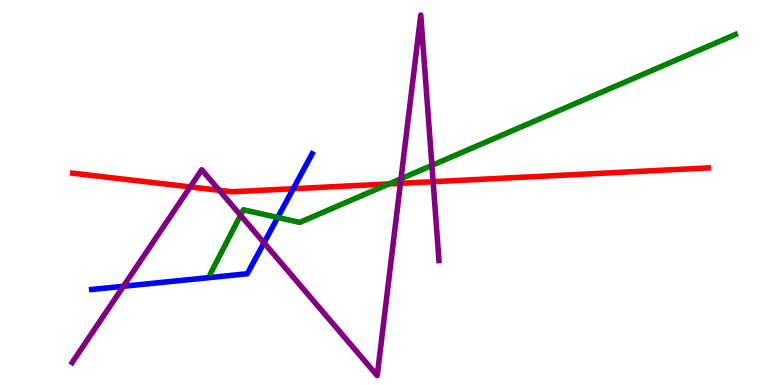[{'lines': ['blue', 'red'], 'intersections': [{'x': 3.78, 'y': 5.1}]}, {'lines': ['green', 'red'], 'intersections': [{'x': 5.02, 'y': 5.22}]}, {'lines': ['purple', 'red'], 'intersections': [{'x': 2.45, 'y': 5.14}, {'x': 2.83, 'y': 5.06}, {'x': 5.17, 'y': 5.24}, {'x': 5.59, 'y': 5.28}]}, {'lines': ['blue', 'green'], 'intersections': [{'x': 3.58, 'y': 4.35}]}, {'lines': ['blue', 'purple'], 'intersections': [{'x': 1.59, 'y': 2.56}, {'x': 3.41, 'y': 3.69}]}, {'lines': ['green', 'purple'], 'intersections': [{'x': 3.1, 'y': 4.41}, {'x': 5.17, 'y': 5.36}, {'x': 5.57, 'y': 5.7}]}]